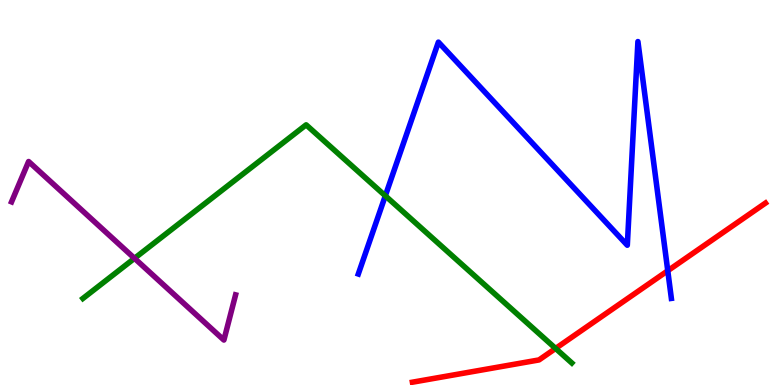[{'lines': ['blue', 'red'], 'intersections': [{'x': 8.62, 'y': 2.97}]}, {'lines': ['green', 'red'], 'intersections': [{'x': 7.17, 'y': 0.95}]}, {'lines': ['purple', 'red'], 'intersections': []}, {'lines': ['blue', 'green'], 'intersections': [{'x': 4.97, 'y': 4.91}]}, {'lines': ['blue', 'purple'], 'intersections': []}, {'lines': ['green', 'purple'], 'intersections': [{'x': 1.74, 'y': 3.29}]}]